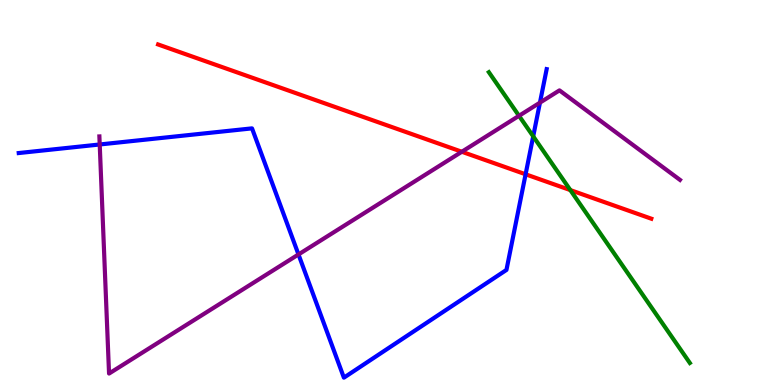[{'lines': ['blue', 'red'], 'intersections': [{'x': 6.78, 'y': 5.47}]}, {'lines': ['green', 'red'], 'intersections': [{'x': 7.36, 'y': 5.06}]}, {'lines': ['purple', 'red'], 'intersections': [{'x': 5.96, 'y': 6.06}]}, {'lines': ['blue', 'green'], 'intersections': [{'x': 6.88, 'y': 6.46}]}, {'lines': ['blue', 'purple'], 'intersections': [{'x': 1.29, 'y': 6.25}, {'x': 3.85, 'y': 3.39}, {'x': 6.97, 'y': 7.33}]}, {'lines': ['green', 'purple'], 'intersections': [{'x': 6.7, 'y': 6.99}]}]